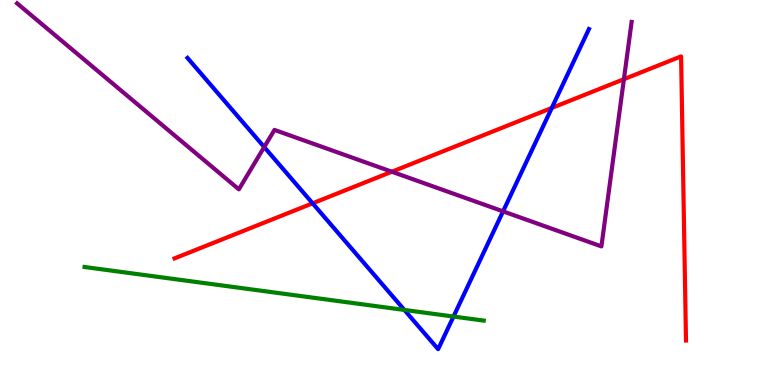[{'lines': ['blue', 'red'], 'intersections': [{'x': 4.03, 'y': 4.72}, {'x': 7.12, 'y': 7.2}]}, {'lines': ['green', 'red'], 'intersections': []}, {'lines': ['purple', 'red'], 'intersections': [{'x': 5.06, 'y': 5.54}, {'x': 8.05, 'y': 7.94}]}, {'lines': ['blue', 'green'], 'intersections': [{'x': 5.22, 'y': 1.95}, {'x': 5.85, 'y': 1.78}]}, {'lines': ['blue', 'purple'], 'intersections': [{'x': 3.41, 'y': 6.18}, {'x': 6.49, 'y': 4.51}]}, {'lines': ['green', 'purple'], 'intersections': []}]